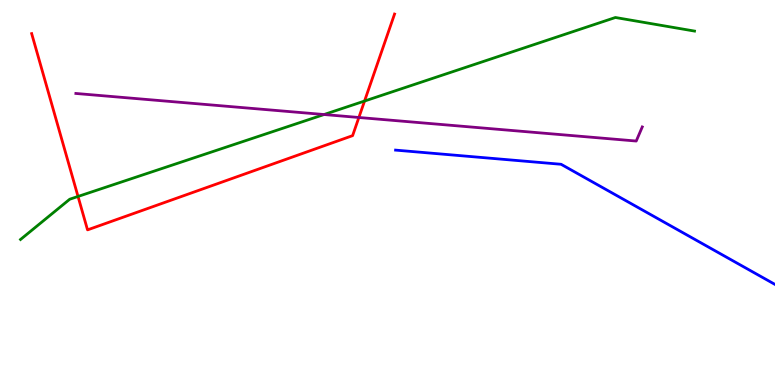[{'lines': ['blue', 'red'], 'intersections': []}, {'lines': ['green', 'red'], 'intersections': [{'x': 1.01, 'y': 4.9}, {'x': 4.7, 'y': 7.38}]}, {'lines': ['purple', 'red'], 'intersections': [{'x': 4.63, 'y': 6.95}]}, {'lines': ['blue', 'green'], 'intersections': []}, {'lines': ['blue', 'purple'], 'intersections': []}, {'lines': ['green', 'purple'], 'intersections': [{'x': 4.18, 'y': 7.03}]}]